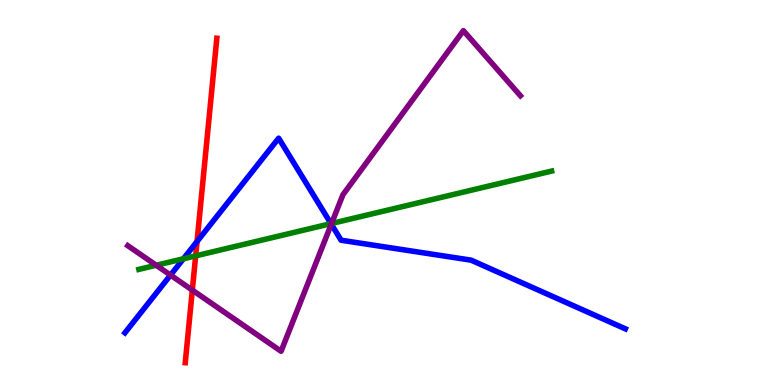[{'lines': ['blue', 'red'], 'intersections': [{'x': 2.54, 'y': 3.73}]}, {'lines': ['green', 'red'], 'intersections': [{'x': 2.52, 'y': 3.35}]}, {'lines': ['purple', 'red'], 'intersections': [{'x': 2.48, 'y': 2.46}]}, {'lines': ['blue', 'green'], 'intersections': [{'x': 2.37, 'y': 3.28}, {'x': 4.27, 'y': 4.19}]}, {'lines': ['blue', 'purple'], 'intersections': [{'x': 2.2, 'y': 2.85}, {'x': 4.27, 'y': 4.18}]}, {'lines': ['green', 'purple'], 'intersections': [{'x': 2.02, 'y': 3.11}, {'x': 4.28, 'y': 4.19}]}]